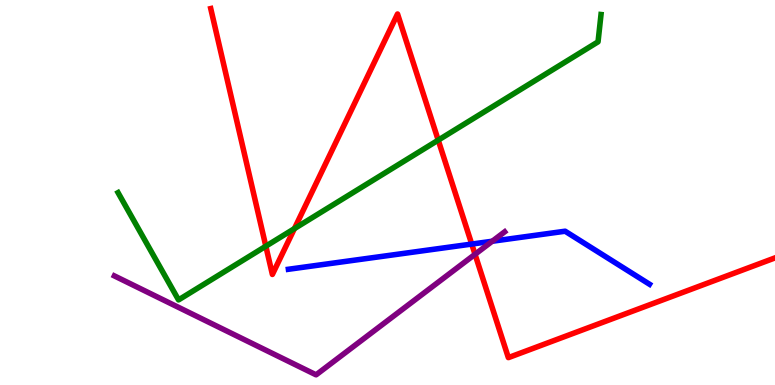[{'lines': ['blue', 'red'], 'intersections': [{'x': 6.09, 'y': 3.66}]}, {'lines': ['green', 'red'], 'intersections': [{'x': 3.43, 'y': 3.61}, {'x': 3.8, 'y': 4.06}, {'x': 5.65, 'y': 6.36}]}, {'lines': ['purple', 'red'], 'intersections': [{'x': 6.13, 'y': 3.39}]}, {'lines': ['blue', 'green'], 'intersections': []}, {'lines': ['blue', 'purple'], 'intersections': [{'x': 6.35, 'y': 3.73}]}, {'lines': ['green', 'purple'], 'intersections': []}]